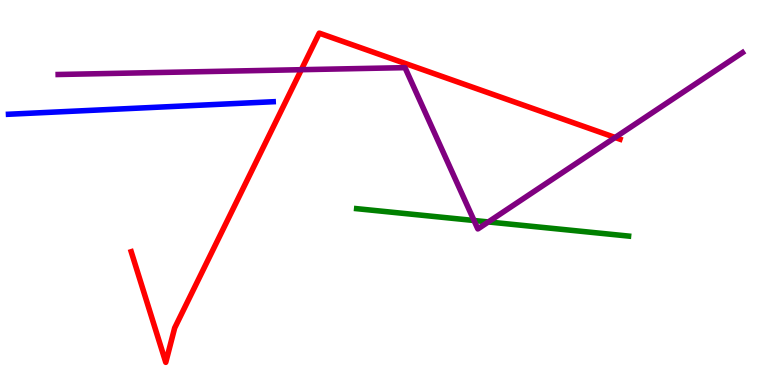[{'lines': ['blue', 'red'], 'intersections': []}, {'lines': ['green', 'red'], 'intersections': []}, {'lines': ['purple', 'red'], 'intersections': [{'x': 3.89, 'y': 8.19}, {'x': 7.94, 'y': 6.43}]}, {'lines': ['blue', 'green'], 'intersections': []}, {'lines': ['blue', 'purple'], 'intersections': []}, {'lines': ['green', 'purple'], 'intersections': [{'x': 6.12, 'y': 4.27}, {'x': 6.3, 'y': 4.24}]}]